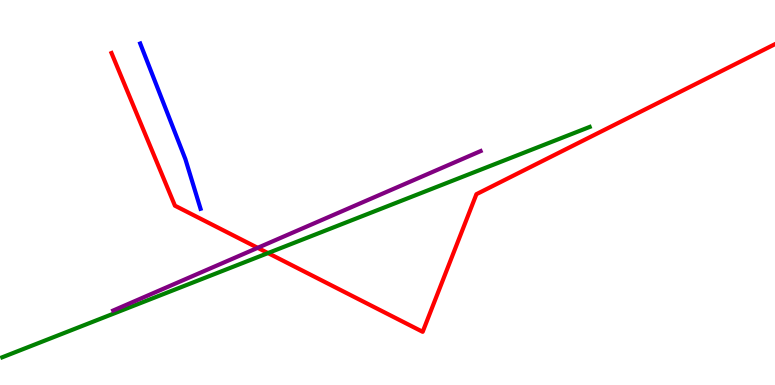[{'lines': ['blue', 'red'], 'intersections': []}, {'lines': ['green', 'red'], 'intersections': [{'x': 3.46, 'y': 3.43}]}, {'lines': ['purple', 'red'], 'intersections': [{'x': 3.33, 'y': 3.56}]}, {'lines': ['blue', 'green'], 'intersections': []}, {'lines': ['blue', 'purple'], 'intersections': []}, {'lines': ['green', 'purple'], 'intersections': []}]